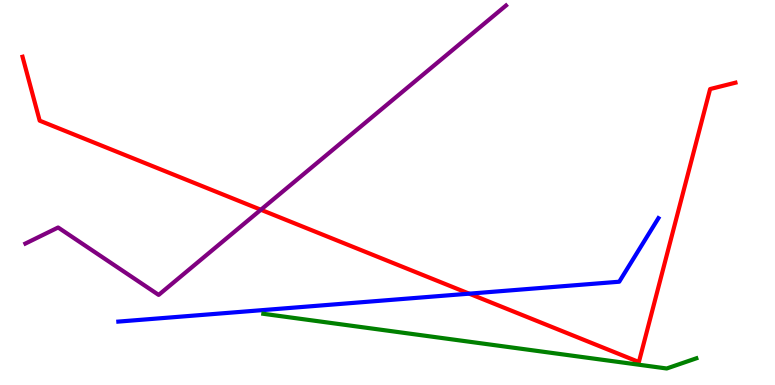[{'lines': ['blue', 'red'], 'intersections': [{'x': 6.05, 'y': 2.37}]}, {'lines': ['green', 'red'], 'intersections': []}, {'lines': ['purple', 'red'], 'intersections': [{'x': 3.37, 'y': 4.55}]}, {'lines': ['blue', 'green'], 'intersections': []}, {'lines': ['blue', 'purple'], 'intersections': []}, {'lines': ['green', 'purple'], 'intersections': []}]